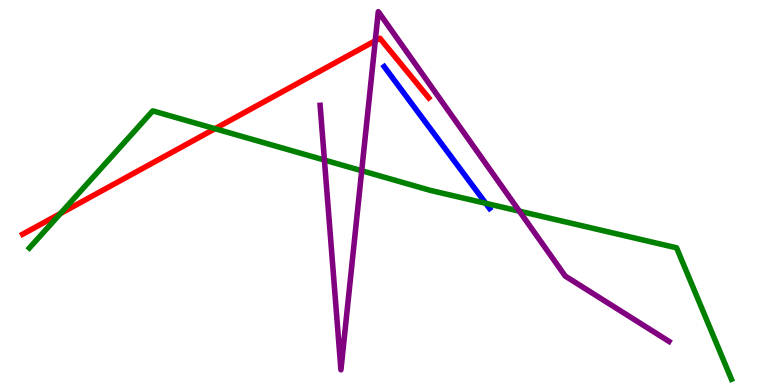[{'lines': ['blue', 'red'], 'intersections': []}, {'lines': ['green', 'red'], 'intersections': [{'x': 0.78, 'y': 4.45}, {'x': 2.77, 'y': 6.66}]}, {'lines': ['purple', 'red'], 'intersections': [{'x': 4.84, 'y': 8.94}]}, {'lines': ['blue', 'green'], 'intersections': [{'x': 6.27, 'y': 4.72}]}, {'lines': ['blue', 'purple'], 'intersections': []}, {'lines': ['green', 'purple'], 'intersections': [{'x': 4.19, 'y': 5.84}, {'x': 4.67, 'y': 5.57}, {'x': 6.7, 'y': 4.52}]}]